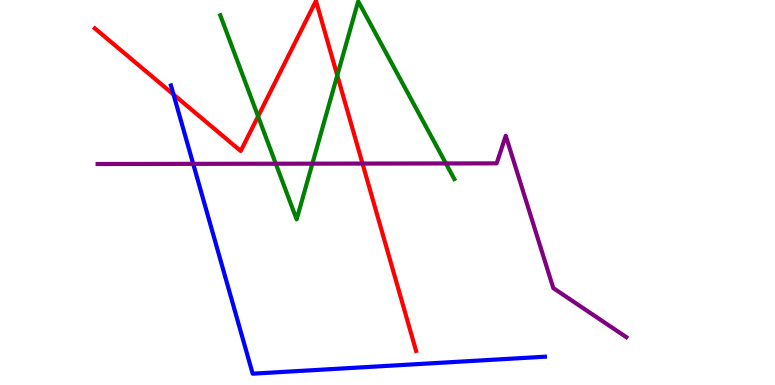[{'lines': ['blue', 'red'], 'intersections': [{'x': 2.24, 'y': 7.55}]}, {'lines': ['green', 'red'], 'intersections': [{'x': 3.33, 'y': 6.98}, {'x': 4.35, 'y': 8.04}]}, {'lines': ['purple', 'red'], 'intersections': [{'x': 4.68, 'y': 5.75}]}, {'lines': ['blue', 'green'], 'intersections': []}, {'lines': ['blue', 'purple'], 'intersections': [{'x': 2.49, 'y': 5.74}]}, {'lines': ['green', 'purple'], 'intersections': [{'x': 3.56, 'y': 5.75}, {'x': 4.03, 'y': 5.75}, {'x': 5.75, 'y': 5.75}]}]